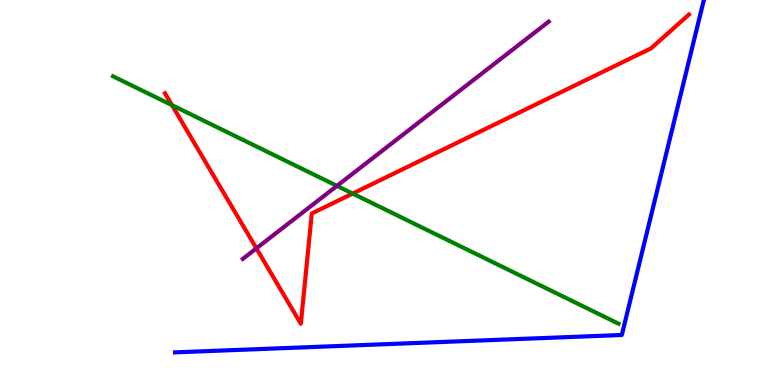[{'lines': ['blue', 'red'], 'intersections': []}, {'lines': ['green', 'red'], 'intersections': [{'x': 2.22, 'y': 7.27}, {'x': 4.55, 'y': 4.97}]}, {'lines': ['purple', 'red'], 'intersections': [{'x': 3.31, 'y': 3.55}]}, {'lines': ['blue', 'green'], 'intersections': []}, {'lines': ['blue', 'purple'], 'intersections': []}, {'lines': ['green', 'purple'], 'intersections': [{'x': 4.35, 'y': 5.17}]}]